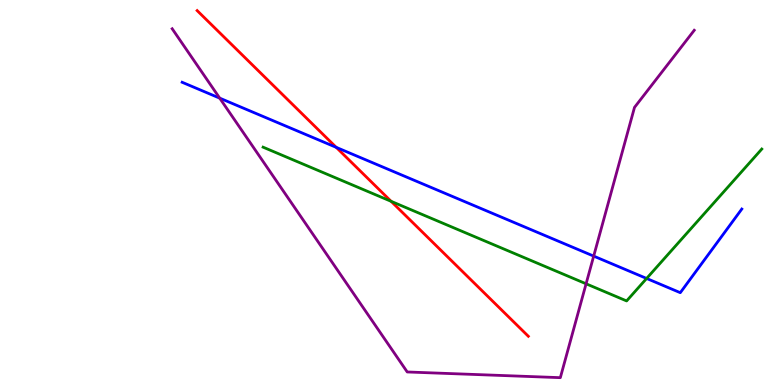[{'lines': ['blue', 'red'], 'intersections': [{'x': 4.34, 'y': 6.17}]}, {'lines': ['green', 'red'], 'intersections': [{'x': 5.05, 'y': 4.77}]}, {'lines': ['purple', 'red'], 'intersections': []}, {'lines': ['blue', 'green'], 'intersections': [{'x': 8.34, 'y': 2.77}]}, {'lines': ['blue', 'purple'], 'intersections': [{'x': 2.83, 'y': 7.45}, {'x': 7.66, 'y': 3.35}]}, {'lines': ['green', 'purple'], 'intersections': [{'x': 7.56, 'y': 2.63}]}]